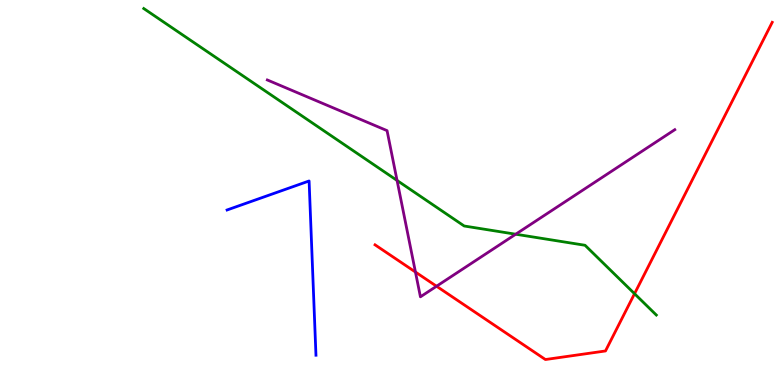[{'lines': ['blue', 'red'], 'intersections': []}, {'lines': ['green', 'red'], 'intersections': [{'x': 8.19, 'y': 2.37}]}, {'lines': ['purple', 'red'], 'intersections': [{'x': 5.36, 'y': 2.93}, {'x': 5.63, 'y': 2.57}]}, {'lines': ['blue', 'green'], 'intersections': []}, {'lines': ['blue', 'purple'], 'intersections': []}, {'lines': ['green', 'purple'], 'intersections': [{'x': 5.12, 'y': 5.31}, {'x': 6.65, 'y': 3.92}]}]